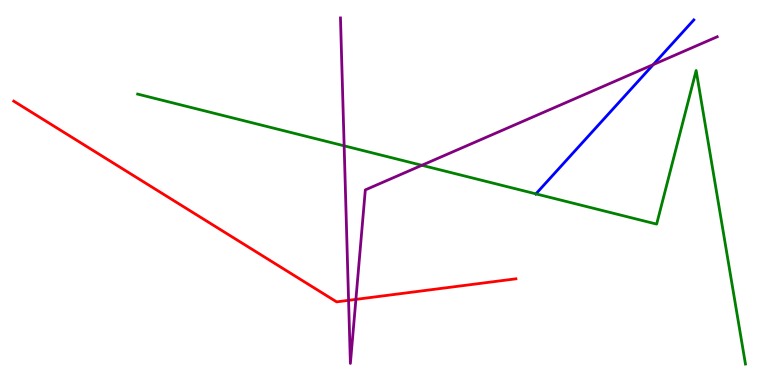[{'lines': ['blue', 'red'], 'intersections': []}, {'lines': ['green', 'red'], 'intersections': []}, {'lines': ['purple', 'red'], 'intersections': [{'x': 4.5, 'y': 2.2}, {'x': 4.59, 'y': 2.22}]}, {'lines': ['blue', 'green'], 'intersections': [{'x': 6.92, 'y': 4.96}]}, {'lines': ['blue', 'purple'], 'intersections': [{'x': 8.43, 'y': 8.32}]}, {'lines': ['green', 'purple'], 'intersections': [{'x': 4.44, 'y': 6.21}, {'x': 5.44, 'y': 5.71}]}]